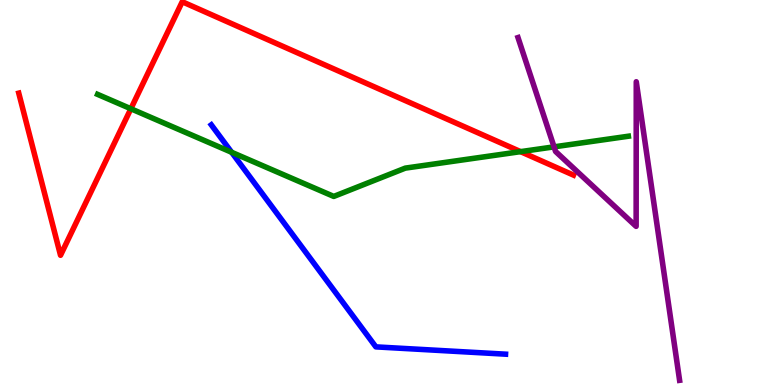[{'lines': ['blue', 'red'], 'intersections': []}, {'lines': ['green', 'red'], 'intersections': [{'x': 1.69, 'y': 7.18}, {'x': 6.72, 'y': 6.06}]}, {'lines': ['purple', 'red'], 'intersections': []}, {'lines': ['blue', 'green'], 'intersections': [{'x': 2.99, 'y': 6.04}]}, {'lines': ['blue', 'purple'], 'intersections': []}, {'lines': ['green', 'purple'], 'intersections': [{'x': 7.15, 'y': 6.19}]}]